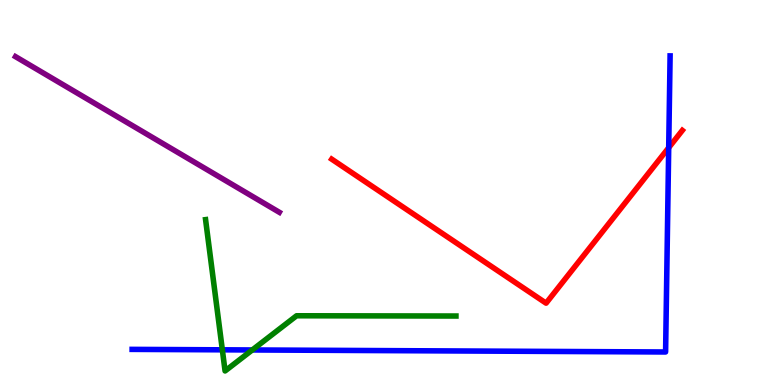[{'lines': ['blue', 'red'], 'intersections': [{'x': 8.63, 'y': 6.16}]}, {'lines': ['green', 'red'], 'intersections': []}, {'lines': ['purple', 'red'], 'intersections': []}, {'lines': ['blue', 'green'], 'intersections': [{'x': 2.87, 'y': 0.914}, {'x': 3.26, 'y': 0.91}]}, {'lines': ['blue', 'purple'], 'intersections': []}, {'lines': ['green', 'purple'], 'intersections': []}]